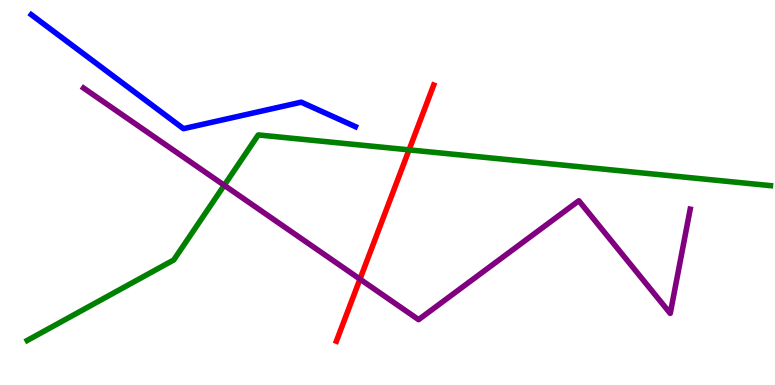[{'lines': ['blue', 'red'], 'intersections': []}, {'lines': ['green', 'red'], 'intersections': [{'x': 5.28, 'y': 6.11}]}, {'lines': ['purple', 'red'], 'intersections': [{'x': 4.64, 'y': 2.75}]}, {'lines': ['blue', 'green'], 'intersections': []}, {'lines': ['blue', 'purple'], 'intersections': []}, {'lines': ['green', 'purple'], 'intersections': [{'x': 2.89, 'y': 5.19}]}]